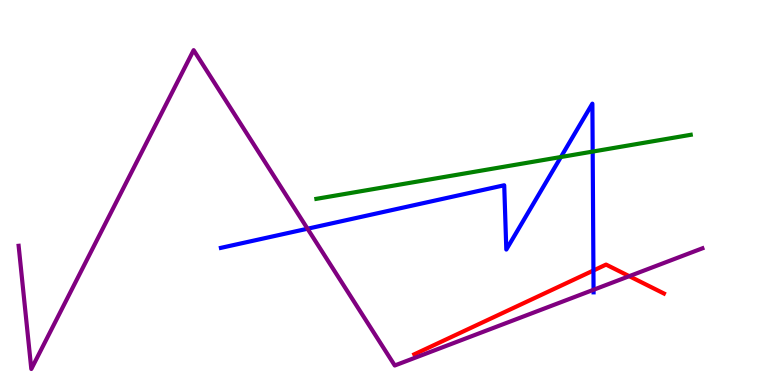[{'lines': ['blue', 'red'], 'intersections': [{'x': 7.66, 'y': 2.97}]}, {'lines': ['green', 'red'], 'intersections': []}, {'lines': ['purple', 'red'], 'intersections': [{'x': 8.12, 'y': 2.83}]}, {'lines': ['blue', 'green'], 'intersections': [{'x': 7.24, 'y': 5.92}, {'x': 7.65, 'y': 6.06}]}, {'lines': ['blue', 'purple'], 'intersections': [{'x': 3.97, 'y': 4.06}, {'x': 7.66, 'y': 2.47}]}, {'lines': ['green', 'purple'], 'intersections': []}]